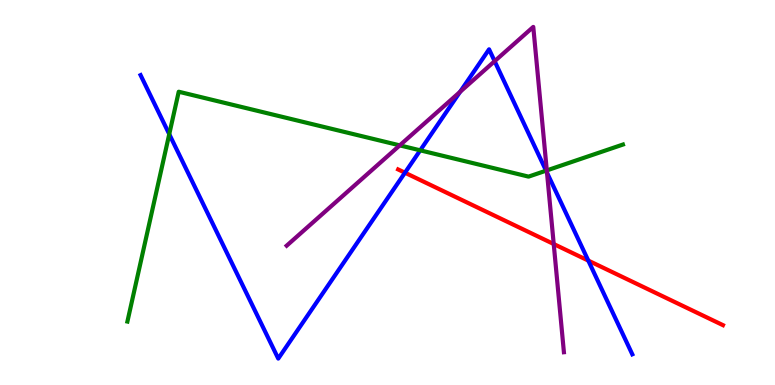[{'lines': ['blue', 'red'], 'intersections': [{'x': 5.23, 'y': 5.51}, {'x': 7.59, 'y': 3.23}]}, {'lines': ['green', 'red'], 'intersections': []}, {'lines': ['purple', 'red'], 'intersections': [{'x': 7.14, 'y': 3.66}]}, {'lines': ['blue', 'green'], 'intersections': [{'x': 2.18, 'y': 6.52}, {'x': 5.42, 'y': 6.1}, {'x': 7.05, 'y': 5.57}]}, {'lines': ['blue', 'purple'], 'intersections': [{'x': 5.94, 'y': 7.61}, {'x': 6.38, 'y': 8.41}, {'x': 7.06, 'y': 5.51}]}, {'lines': ['green', 'purple'], 'intersections': [{'x': 5.16, 'y': 6.22}, {'x': 7.06, 'y': 5.57}]}]